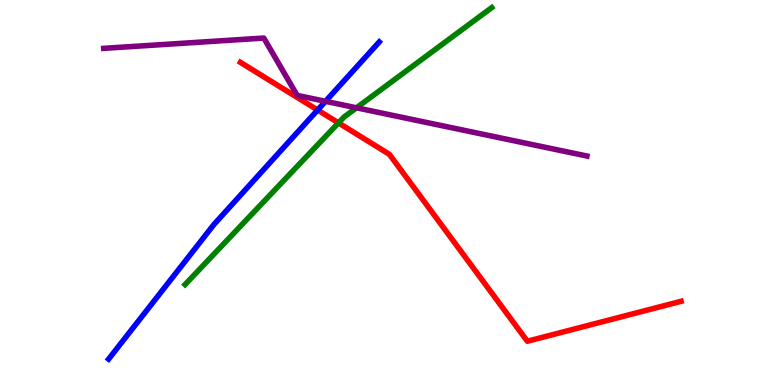[{'lines': ['blue', 'red'], 'intersections': [{'x': 4.1, 'y': 7.14}]}, {'lines': ['green', 'red'], 'intersections': [{'x': 4.37, 'y': 6.81}]}, {'lines': ['purple', 'red'], 'intersections': []}, {'lines': ['blue', 'green'], 'intersections': []}, {'lines': ['blue', 'purple'], 'intersections': [{'x': 4.2, 'y': 7.37}]}, {'lines': ['green', 'purple'], 'intersections': [{'x': 4.6, 'y': 7.2}]}]